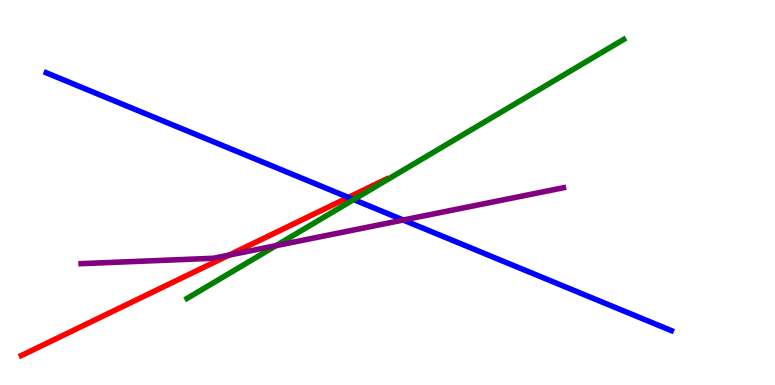[{'lines': ['blue', 'red'], 'intersections': [{'x': 4.5, 'y': 4.87}]}, {'lines': ['green', 'red'], 'intersections': []}, {'lines': ['purple', 'red'], 'intersections': [{'x': 2.96, 'y': 3.37}]}, {'lines': ['blue', 'green'], 'intersections': [{'x': 4.56, 'y': 4.82}]}, {'lines': ['blue', 'purple'], 'intersections': [{'x': 5.2, 'y': 4.29}]}, {'lines': ['green', 'purple'], 'intersections': [{'x': 3.56, 'y': 3.62}]}]